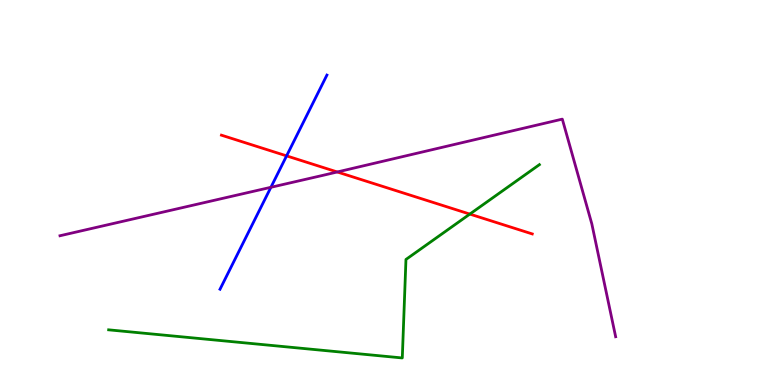[{'lines': ['blue', 'red'], 'intersections': [{'x': 3.7, 'y': 5.95}]}, {'lines': ['green', 'red'], 'intersections': [{'x': 6.06, 'y': 4.44}]}, {'lines': ['purple', 'red'], 'intersections': [{'x': 4.35, 'y': 5.53}]}, {'lines': ['blue', 'green'], 'intersections': []}, {'lines': ['blue', 'purple'], 'intersections': [{'x': 3.5, 'y': 5.14}]}, {'lines': ['green', 'purple'], 'intersections': []}]